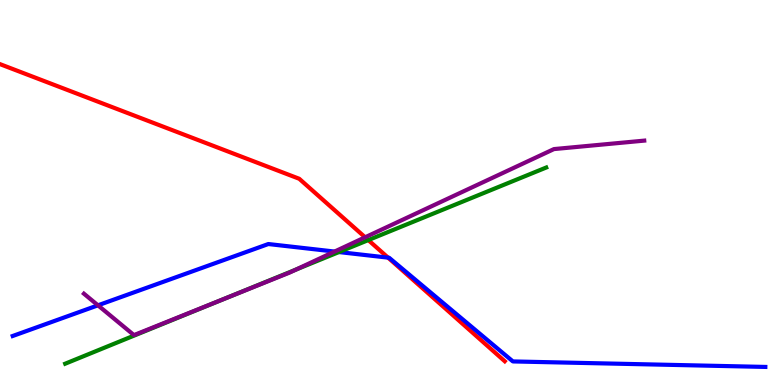[{'lines': ['blue', 'red'], 'intersections': [{'x': 5.01, 'y': 3.31}]}, {'lines': ['green', 'red'], 'intersections': [{'x': 4.75, 'y': 3.76}]}, {'lines': ['purple', 'red'], 'intersections': [{'x': 4.71, 'y': 3.84}]}, {'lines': ['blue', 'green'], 'intersections': [{'x': 4.37, 'y': 3.45}]}, {'lines': ['blue', 'purple'], 'intersections': [{'x': 1.26, 'y': 2.07}, {'x': 4.32, 'y': 3.47}]}, {'lines': ['green', 'purple'], 'intersections': [{'x': 2.91, 'y': 2.25}, {'x': 3.82, 'y': 3.0}]}]